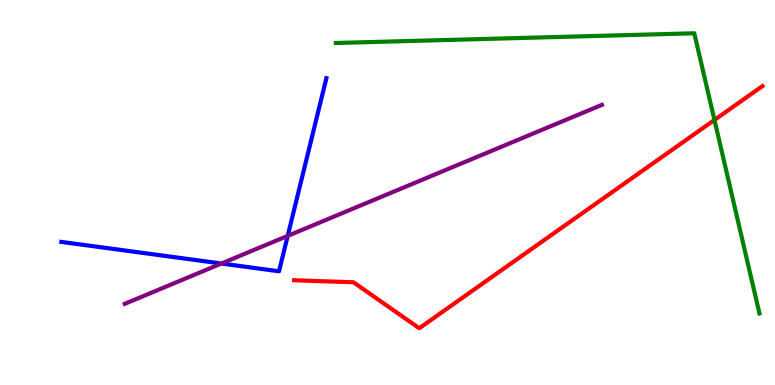[{'lines': ['blue', 'red'], 'intersections': []}, {'lines': ['green', 'red'], 'intersections': [{'x': 9.22, 'y': 6.88}]}, {'lines': ['purple', 'red'], 'intersections': []}, {'lines': ['blue', 'green'], 'intersections': []}, {'lines': ['blue', 'purple'], 'intersections': [{'x': 2.86, 'y': 3.16}, {'x': 3.71, 'y': 3.87}]}, {'lines': ['green', 'purple'], 'intersections': []}]